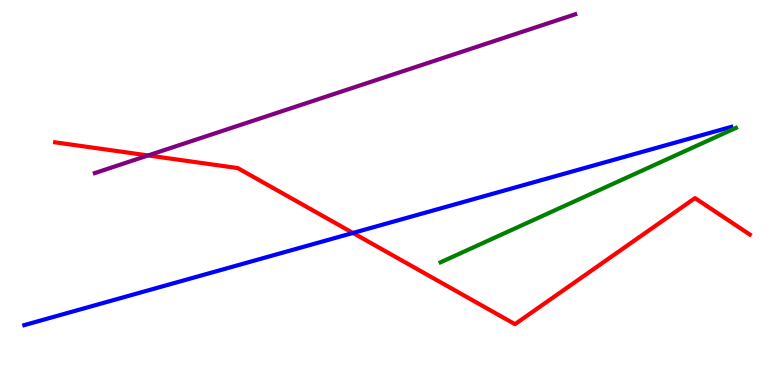[{'lines': ['blue', 'red'], 'intersections': [{'x': 4.55, 'y': 3.95}]}, {'lines': ['green', 'red'], 'intersections': []}, {'lines': ['purple', 'red'], 'intersections': [{'x': 1.91, 'y': 5.96}]}, {'lines': ['blue', 'green'], 'intersections': []}, {'lines': ['blue', 'purple'], 'intersections': []}, {'lines': ['green', 'purple'], 'intersections': []}]